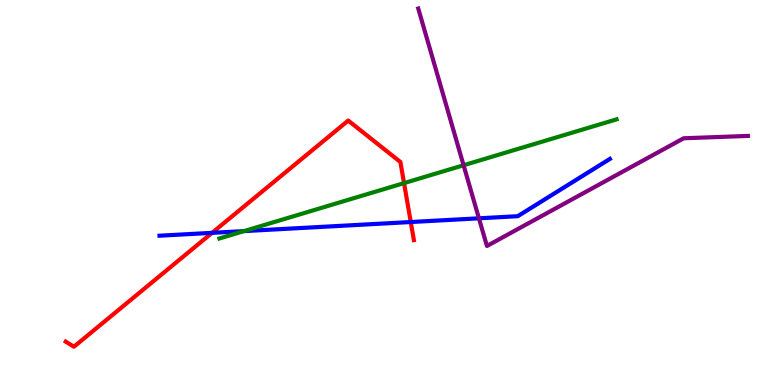[{'lines': ['blue', 'red'], 'intersections': [{'x': 2.74, 'y': 3.95}, {'x': 5.3, 'y': 4.23}]}, {'lines': ['green', 'red'], 'intersections': [{'x': 5.21, 'y': 5.24}]}, {'lines': ['purple', 'red'], 'intersections': []}, {'lines': ['blue', 'green'], 'intersections': [{'x': 3.15, 'y': 4.0}]}, {'lines': ['blue', 'purple'], 'intersections': [{'x': 6.18, 'y': 4.33}]}, {'lines': ['green', 'purple'], 'intersections': [{'x': 5.98, 'y': 5.71}]}]